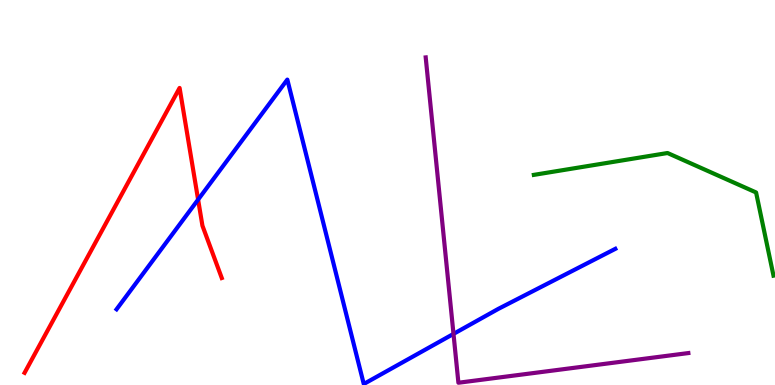[{'lines': ['blue', 'red'], 'intersections': [{'x': 2.56, 'y': 4.82}]}, {'lines': ['green', 'red'], 'intersections': []}, {'lines': ['purple', 'red'], 'intersections': []}, {'lines': ['blue', 'green'], 'intersections': []}, {'lines': ['blue', 'purple'], 'intersections': [{'x': 5.85, 'y': 1.33}]}, {'lines': ['green', 'purple'], 'intersections': []}]